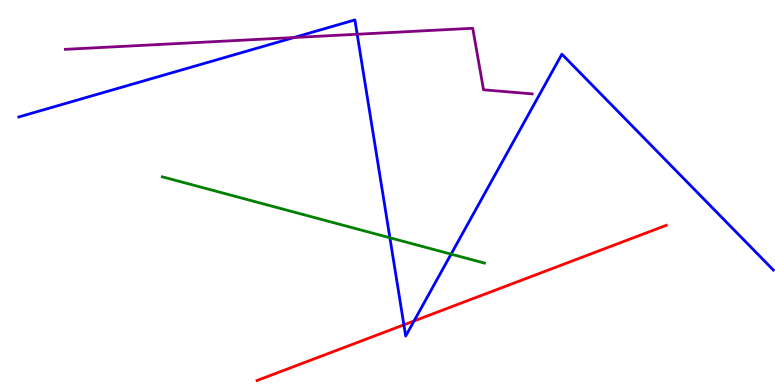[{'lines': ['blue', 'red'], 'intersections': [{'x': 5.21, 'y': 1.56}, {'x': 5.34, 'y': 1.66}]}, {'lines': ['green', 'red'], 'intersections': []}, {'lines': ['purple', 'red'], 'intersections': []}, {'lines': ['blue', 'green'], 'intersections': [{'x': 5.03, 'y': 3.82}, {'x': 5.82, 'y': 3.4}]}, {'lines': ['blue', 'purple'], 'intersections': [{'x': 3.79, 'y': 9.03}, {'x': 4.61, 'y': 9.11}]}, {'lines': ['green', 'purple'], 'intersections': []}]